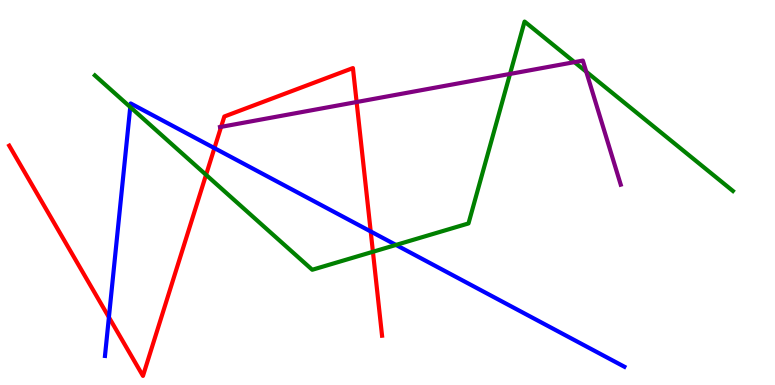[{'lines': ['blue', 'red'], 'intersections': [{'x': 1.41, 'y': 1.76}, {'x': 2.77, 'y': 6.15}, {'x': 4.78, 'y': 3.99}]}, {'lines': ['green', 'red'], 'intersections': [{'x': 2.66, 'y': 5.46}, {'x': 4.81, 'y': 3.46}]}, {'lines': ['purple', 'red'], 'intersections': [{'x': 2.85, 'y': 6.7}, {'x': 4.6, 'y': 7.35}]}, {'lines': ['blue', 'green'], 'intersections': [{'x': 1.68, 'y': 7.22}, {'x': 5.11, 'y': 3.64}]}, {'lines': ['blue', 'purple'], 'intersections': []}, {'lines': ['green', 'purple'], 'intersections': [{'x': 6.58, 'y': 8.08}, {'x': 7.41, 'y': 8.39}, {'x': 7.56, 'y': 8.14}]}]